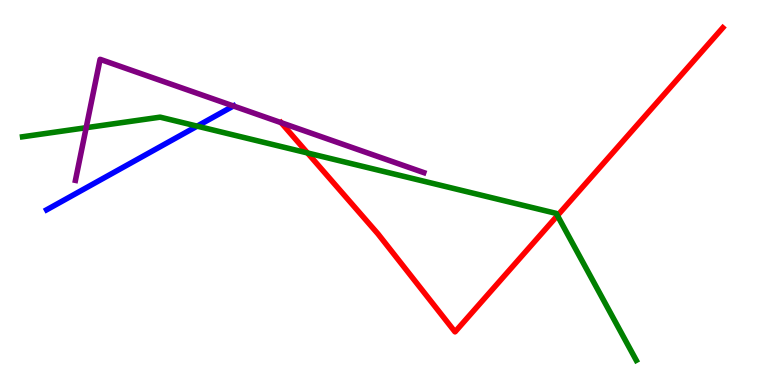[{'lines': ['blue', 'red'], 'intersections': []}, {'lines': ['green', 'red'], 'intersections': [{'x': 3.97, 'y': 6.03}, {'x': 7.19, 'y': 4.4}]}, {'lines': ['purple', 'red'], 'intersections': [{'x': 3.63, 'y': 6.81}]}, {'lines': ['blue', 'green'], 'intersections': [{'x': 2.54, 'y': 6.72}]}, {'lines': ['blue', 'purple'], 'intersections': [{'x': 3.01, 'y': 7.25}]}, {'lines': ['green', 'purple'], 'intersections': [{'x': 1.11, 'y': 6.68}]}]